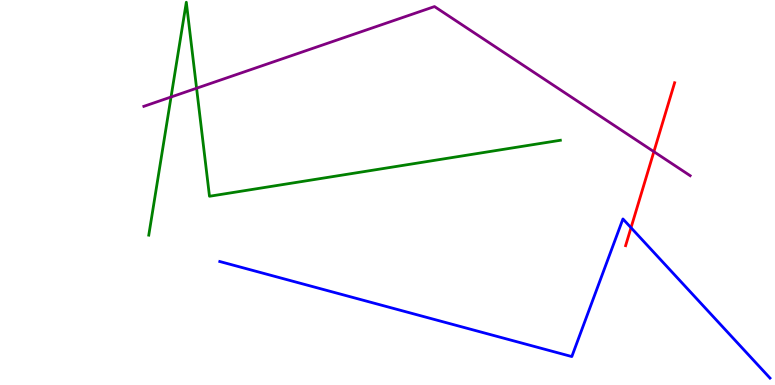[{'lines': ['blue', 'red'], 'intersections': [{'x': 8.14, 'y': 4.09}]}, {'lines': ['green', 'red'], 'intersections': []}, {'lines': ['purple', 'red'], 'intersections': [{'x': 8.44, 'y': 6.06}]}, {'lines': ['blue', 'green'], 'intersections': []}, {'lines': ['blue', 'purple'], 'intersections': []}, {'lines': ['green', 'purple'], 'intersections': [{'x': 2.21, 'y': 7.48}, {'x': 2.54, 'y': 7.71}]}]